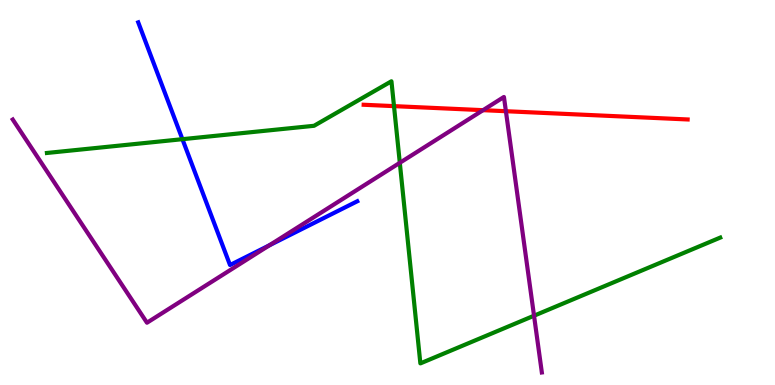[{'lines': ['blue', 'red'], 'intersections': []}, {'lines': ['green', 'red'], 'intersections': [{'x': 5.08, 'y': 7.24}]}, {'lines': ['purple', 'red'], 'intersections': [{'x': 6.23, 'y': 7.14}, {'x': 6.53, 'y': 7.11}]}, {'lines': ['blue', 'green'], 'intersections': [{'x': 2.35, 'y': 6.38}]}, {'lines': ['blue', 'purple'], 'intersections': [{'x': 3.48, 'y': 3.63}]}, {'lines': ['green', 'purple'], 'intersections': [{'x': 5.16, 'y': 5.77}, {'x': 6.89, 'y': 1.8}]}]